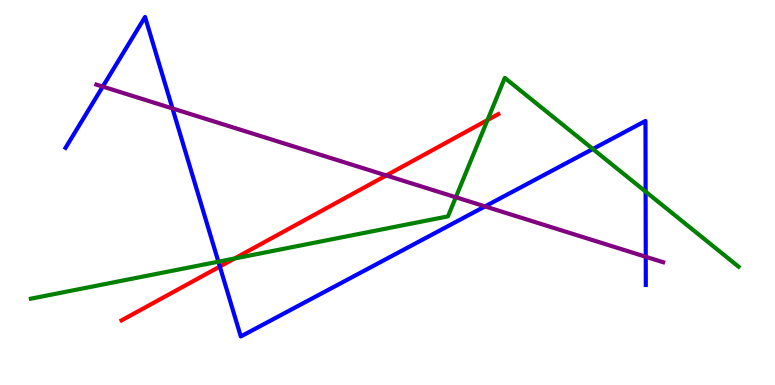[{'lines': ['blue', 'red'], 'intersections': [{'x': 2.84, 'y': 3.08}]}, {'lines': ['green', 'red'], 'intersections': [{'x': 3.03, 'y': 3.29}, {'x': 6.29, 'y': 6.88}]}, {'lines': ['purple', 'red'], 'intersections': [{'x': 4.98, 'y': 5.44}]}, {'lines': ['blue', 'green'], 'intersections': [{'x': 2.82, 'y': 3.2}, {'x': 7.65, 'y': 6.13}, {'x': 8.33, 'y': 5.02}]}, {'lines': ['blue', 'purple'], 'intersections': [{'x': 1.33, 'y': 7.75}, {'x': 2.23, 'y': 7.18}, {'x': 6.26, 'y': 4.64}, {'x': 8.33, 'y': 3.33}]}, {'lines': ['green', 'purple'], 'intersections': [{'x': 5.88, 'y': 4.88}]}]